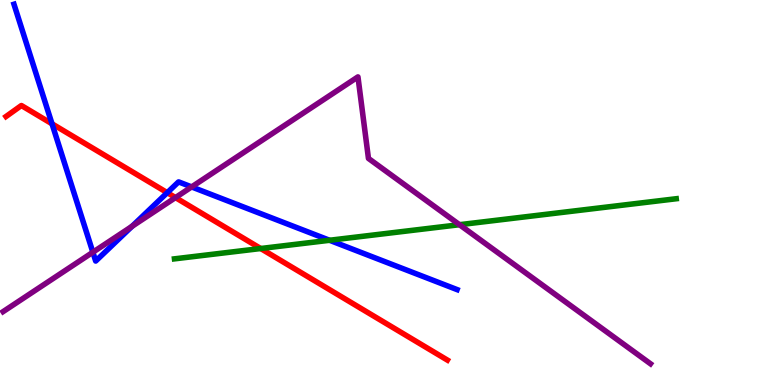[{'lines': ['blue', 'red'], 'intersections': [{'x': 0.671, 'y': 6.78}, {'x': 2.16, 'y': 5.0}]}, {'lines': ['green', 'red'], 'intersections': [{'x': 3.36, 'y': 3.54}]}, {'lines': ['purple', 'red'], 'intersections': [{'x': 2.26, 'y': 4.87}]}, {'lines': ['blue', 'green'], 'intersections': [{'x': 4.25, 'y': 3.76}]}, {'lines': ['blue', 'purple'], 'intersections': [{'x': 1.2, 'y': 3.45}, {'x': 1.7, 'y': 4.12}, {'x': 2.47, 'y': 5.14}]}, {'lines': ['green', 'purple'], 'intersections': [{'x': 5.93, 'y': 4.16}]}]